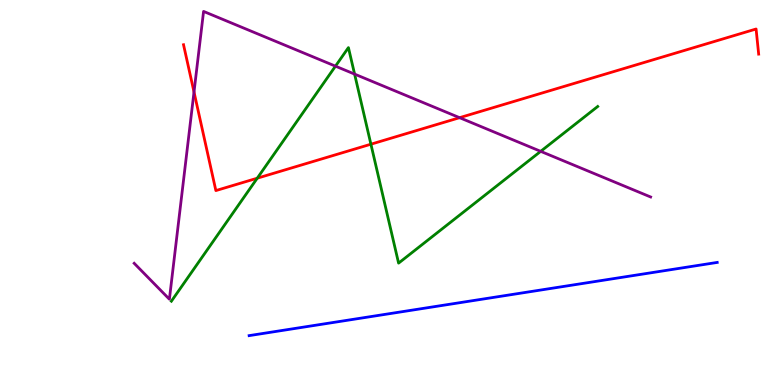[{'lines': ['blue', 'red'], 'intersections': []}, {'lines': ['green', 'red'], 'intersections': [{'x': 3.32, 'y': 5.37}, {'x': 4.79, 'y': 6.25}]}, {'lines': ['purple', 'red'], 'intersections': [{'x': 2.5, 'y': 7.61}, {'x': 5.93, 'y': 6.94}]}, {'lines': ['blue', 'green'], 'intersections': []}, {'lines': ['blue', 'purple'], 'intersections': []}, {'lines': ['green', 'purple'], 'intersections': [{'x': 4.33, 'y': 8.28}, {'x': 4.58, 'y': 8.08}, {'x': 6.98, 'y': 6.07}]}]